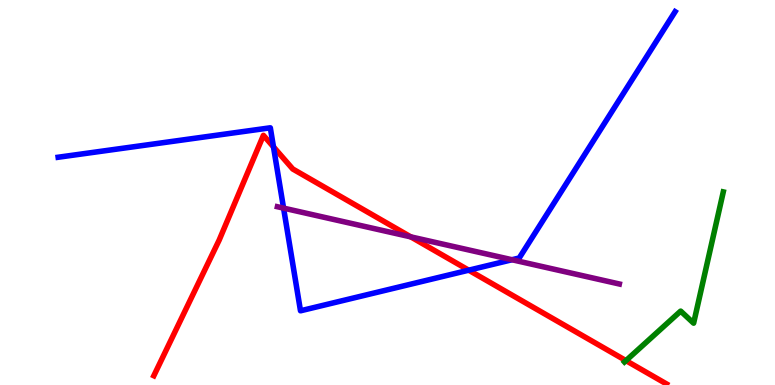[{'lines': ['blue', 'red'], 'intersections': [{'x': 3.53, 'y': 6.19}, {'x': 6.05, 'y': 2.98}]}, {'lines': ['green', 'red'], 'intersections': [{'x': 8.08, 'y': 0.633}]}, {'lines': ['purple', 'red'], 'intersections': [{'x': 5.3, 'y': 3.85}]}, {'lines': ['blue', 'green'], 'intersections': []}, {'lines': ['blue', 'purple'], 'intersections': [{'x': 3.66, 'y': 4.59}, {'x': 6.61, 'y': 3.25}]}, {'lines': ['green', 'purple'], 'intersections': []}]